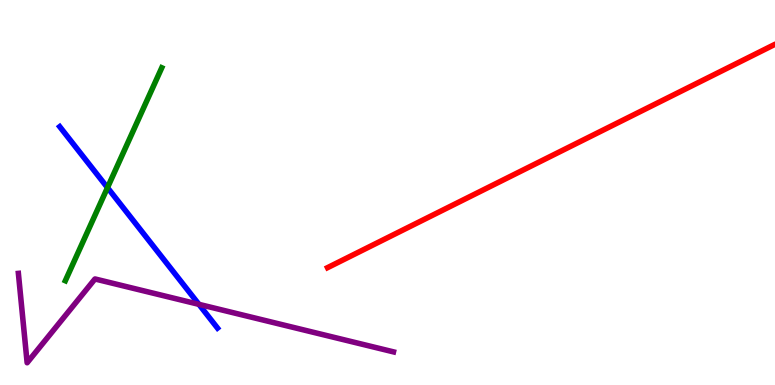[{'lines': ['blue', 'red'], 'intersections': []}, {'lines': ['green', 'red'], 'intersections': []}, {'lines': ['purple', 'red'], 'intersections': []}, {'lines': ['blue', 'green'], 'intersections': [{'x': 1.39, 'y': 5.13}]}, {'lines': ['blue', 'purple'], 'intersections': [{'x': 2.57, 'y': 2.09}]}, {'lines': ['green', 'purple'], 'intersections': []}]